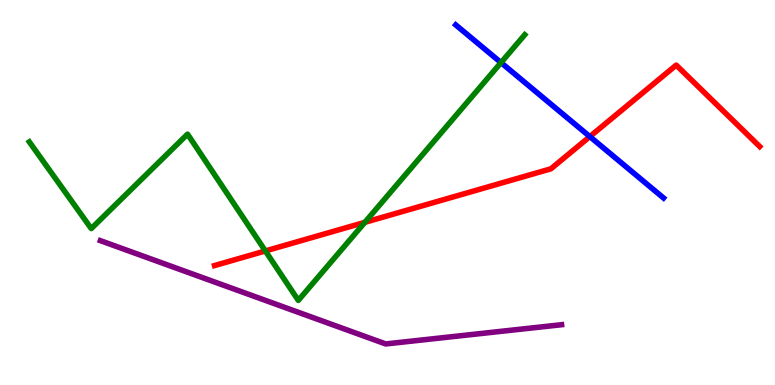[{'lines': ['blue', 'red'], 'intersections': [{'x': 7.61, 'y': 6.45}]}, {'lines': ['green', 'red'], 'intersections': [{'x': 3.42, 'y': 3.48}, {'x': 4.71, 'y': 4.23}]}, {'lines': ['purple', 'red'], 'intersections': []}, {'lines': ['blue', 'green'], 'intersections': [{'x': 6.46, 'y': 8.37}]}, {'lines': ['blue', 'purple'], 'intersections': []}, {'lines': ['green', 'purple'], 'intersections': []}]